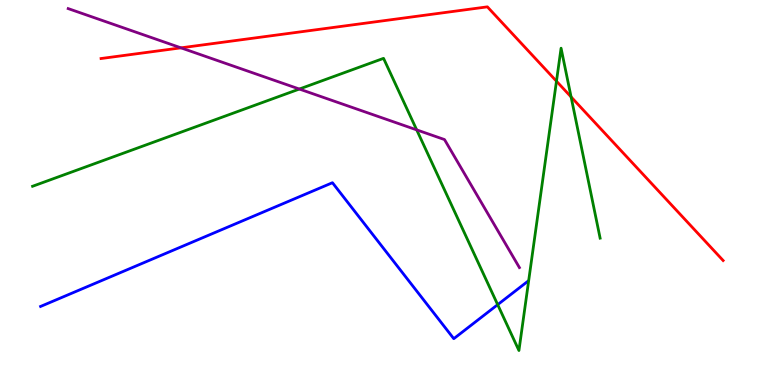[{'lines': ['blue', 'red'], 'intersections': []}, {'lines': ['green', 'red'], 'intersections': [{'x': 7.18, 'y': 7.89}, {'x': 7.37, 'y': 7.48}]}, {'lines': ['purple', 'red'], 'intersections': [{'x': 2.33, 'y': 8.76}]}, {'lines': ['blue', 'green'], 'intersections': [{'x': 6.42, 'y': 2.09}]}, {'lines': ['blue', 'purple'], 'intersections': []}, {'lines': ['green', 'purple'], 'intersections': [{'x': 3.86, 'y': 7.69}, {'x': 5.38, 'y': 6.63}]}]